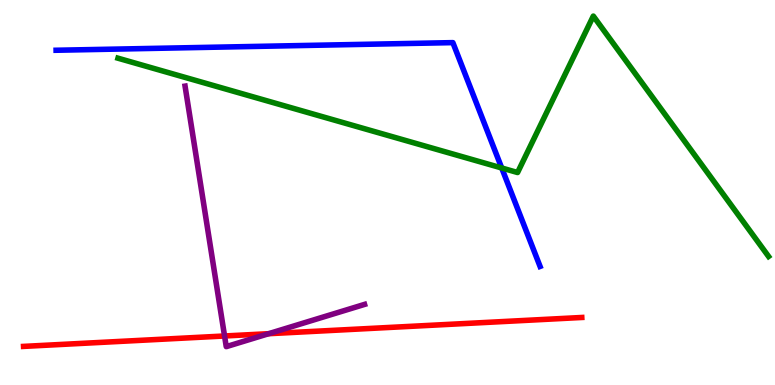[{'lines': ['blue', 'red'], 'intersections': []}, {'lines': ['green', 'red'], 'intersections': []}, {'lines': ['purple', 'red'], 'intersections': [{'x': 2.9, 'y': 1.27}, {'x': 3.47, 'y': 1.33}]}, {'lines': ['blue', 'green'], 'intersections': [{'x': 6.47, 'y': 5.64}]}, {'lines': ['blue', 'purple'], 'intersections': []}, {'lines': ['green', 'purple'], 'intersections': []}]